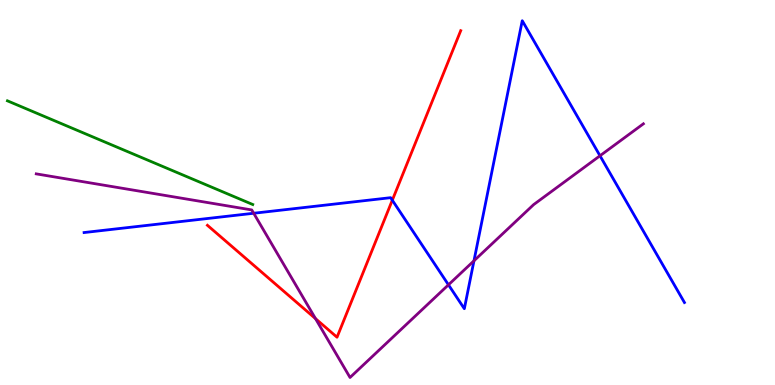[{'lines': ['blue', 'red'], 'intersections': [{'x': 5.06, 'y': 4.8}]}, {'lines': ['green', 'red'], 'intersections': []}, {'lines': ['purple', 'red'], 'intersections': [{'x': 4.07, 'y': 1.72}]}, {'lines': ['blue', 'green'], 'intersections': []}, {'lines': ['blue', 'purple'], 'intersections': [{'x': 3.27, 'y': 4.46}, {'x': 5.79, 'y': 2.6}, {'x': 6.12, 'y': 3.23}, {'x': 7.74, 'y': 5.95}]}, {'lines': ['green', 'purple'], 'intersections': []}]